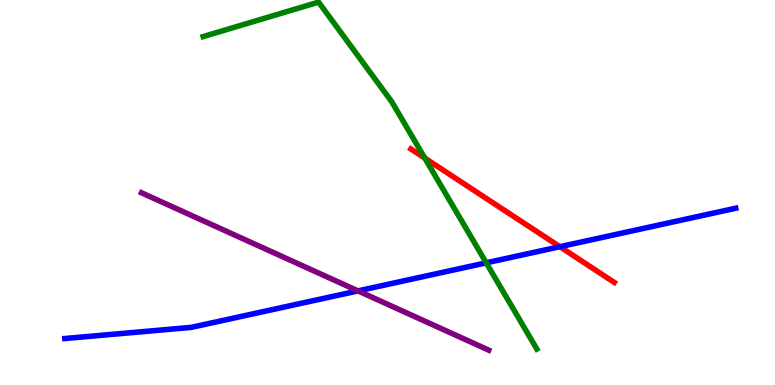[{'lines': ['blue', 'red'], 'intersections': [{'x': 7.22, 'y': 3.59}]}, {'lines': ['green', 'red'], 'intersections': [{'x': 5.48, 'y': 5.89}]}, {'lines': ['purple', 'red'], 'intersections': []}, {'lines': ['blue', 'green'], 'intersections': [{'x': 6.27, 'y': 3.17}]}, {'lines': ['blue', 'purple'], 'intersections': [{'x': 4.62, 'y': 2.44}]}, {'lines': ['green', 'purple'], 'intersections': []}]